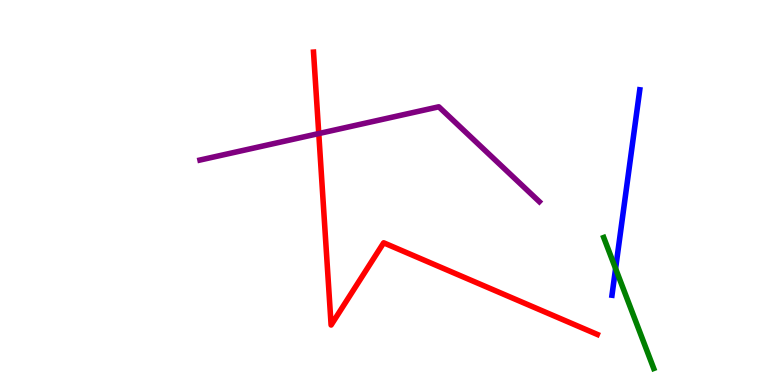[{'lines': ['blue', 'red'], 'intersections': []}, {'lines': ['green', 'red'], 'intersections': []}, {'lines': ['purple', 'red'], 'intersections': [{'x': 4.11, 'y': 6.53}]}, {'lines': ['blue', 'green'], 'intersections': [{'x': 7.94, 'y': 3.02}]}, {'lines': ['blue', 'purple'], 'intersections': []}, {'lines': ['green', 'purple'], 'intersections': []}]